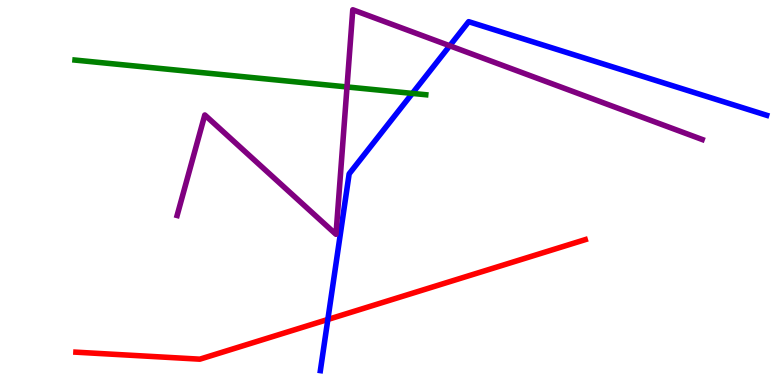[{'lines': ['blue', 'red'], 'intersections': [{'x': 4.23, 'y': 1.7}]}, {'lines': ['green', 'red'], 'intersections': []}, {'lines': ['purple', 'red'], 'intersections': []}, {'lines': ['blue', 'green'], 'intersections': [{'x': 5.32, 'y': 7.57}]}, {'lines': ['blue', 'purple'], 'intersections': [{'x': 5.8, 'y': 8.81}]}, {'lines': ['green', 'purple'], 'intersections': [{'x': 4.48, 'y': 7.74}]}]